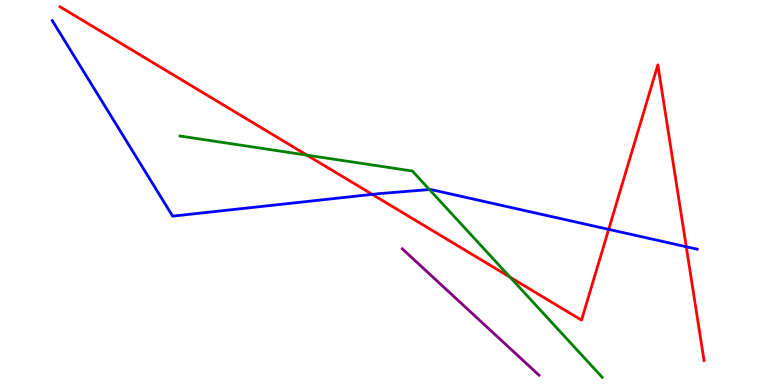[{'lines': ['blue', 'red'], 'intersections': [{'x': 4.8, 'y': 4.95}, {'x': 7.85, 'y': 4.04}, {'x': 8.86, 'y': 3.59}]}, {'lines': ['green', 'red'], 'intersections': [{'x': 3.96, 'y': 5.97}, {'x': 6.58, 'y': 2.8}]}, {'lines': ['purple', 'red'], 'intersections': []}, {'lines': ['blue', 'green'], 'intersections': [{'x': 5.54, 'y': 5.08}]}, {'lines': ['blue', 'purple'], 'intersections': []}, {'lines': ['green', 'purple'], 'intersections': []}]